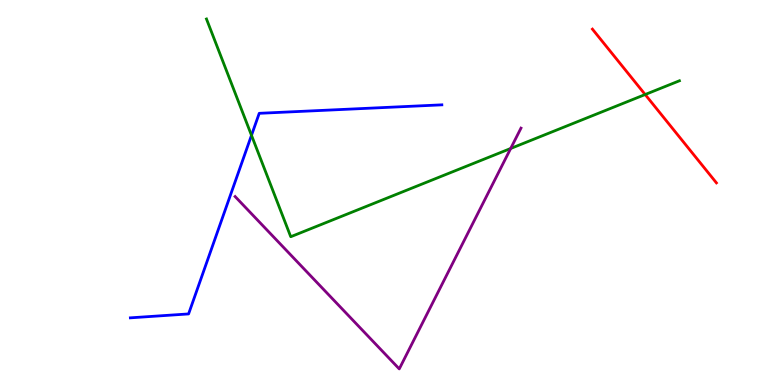[{'lines': ['blue', 'red'], 'intersections': []}, {'lines': ['green', 'red'], 'intersections': [{'x': 8.32, 'y': 7.54}]}, {'lines': ['purple', 'red'], 'intersections': []}, {'lines': ['blue', 'green'], 'intersections': [{'x': 3.25, 'y': 6.49}]}, {'lines': ['blue', 'purple'], 'intersections': []}, {'lines': ['green', 'purple'], 'intersections': [{'x': 6.59, 'y': 6.14}]}]